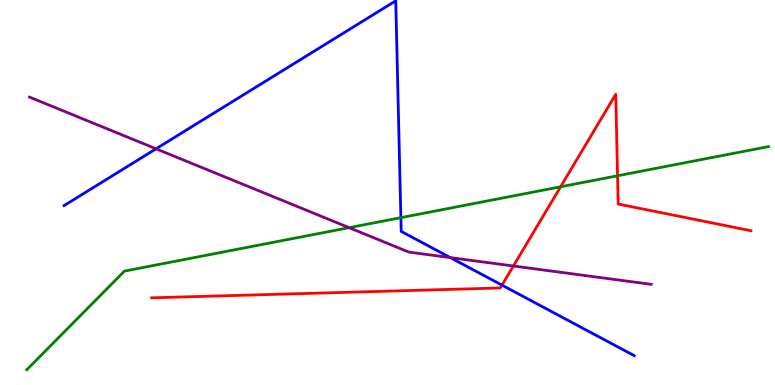[{'lines': ['blue', 'red'], 'intersections': [{'x': 6.48, 'y': 2.59}]}, {'lines': ['green', 'red'], 'intersections': [{'x': 7.23, 'y': 5.15}, {'x': 7.97, 'y': 5.43}]}, {'lines': ['purple', 'red'], 'intersections': [{'x': 6.62, 'y': 3.09}]}, {'lines': ['blue', 'green'], 'intersections': [{'x': 5.17, 'y': 4.35}]}, {'lines': ['blue', 'purple'], 'intersections': [{'x': 2.01, 'y': 6.14}, {'x': 5.81, 'y': 3.31}]}, {'lines': ['green', 'purple'], 'intersections': [{'x': 4.5, 'y': 4.09}]}]